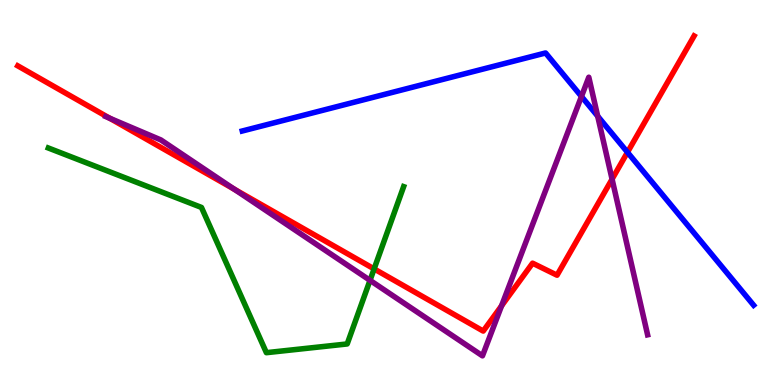[{'lines': ['blue', 'red'], 'intersections': [{'x': 8.1, 'y': 6.05}]}, {'lines': ['green', 'red'], 'intersections': [{'x': 4.83, 'y': 3.02}]}, {'lines': ['purple', 'red'], 'intersections': [{'x': 1.42, 'y': 6.93}, {'x': 3.02, 'y': 5.09}, {'x': 6.47, 'y': 2.06}, {'x': 7.9, 'y': 5.35}]}, {'lines': ['blue', 'green'], 'intersections': []}, {'lines': ['blue', 'purple'], 'intersections': [{'x': 7.5, 'y': 7.49}, {'x': 7.71, 'y': 6.98}]}, {'lines': ['green', 'purple'], 'intersections': [{'x': 4.77, 'y': 2.72}]}]